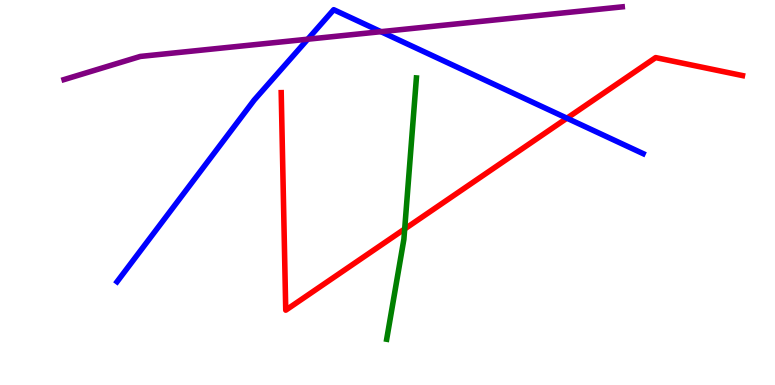[{'lines': ['blue', 'red'], 'intersections': [{'x': 7.32, 'y': 6.93}]}, {'lines': ['green', 'red'], 'intersections': [{'x': 5.22, 'y': 4.05}]}, {'lines': ['purple', 'red'], 'intersections': []}, {'lines': ['blue', 'green'], 'intersections': []}, {'lines': ['blue', 'purple'], 'intersections': [{'x': 3.97, 'y': 8.98}, {'x': 4.92, 'y': 9.18}]}, {'lines': ['green', 'purple'], 'intersections': []}]